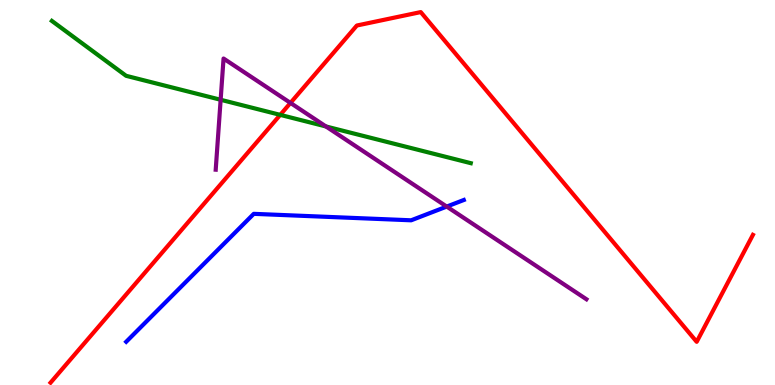[{'lines': ['blue', 'red'], 'intersections': []}, {'lines': ['green', 'red'], 'intersections': [{'x': 3.62, 'y': 7.02}]}, {'lines': ['purple', 'red'], 'intersections': [{'x': 3.75, 'y': 7.33}]}, {'lines': ['blue', 'green'], 'intersections': []}, {'lines': ['blue', 'purple'], 'intersections': [{'x': 5.76, 'y': 4.63}]}, {'lines': ['green', 'purple'], 'intersections': [{'x': 2.85, 'y': 7.41}, {'x': 4.21, 'y': 6.72}]}]